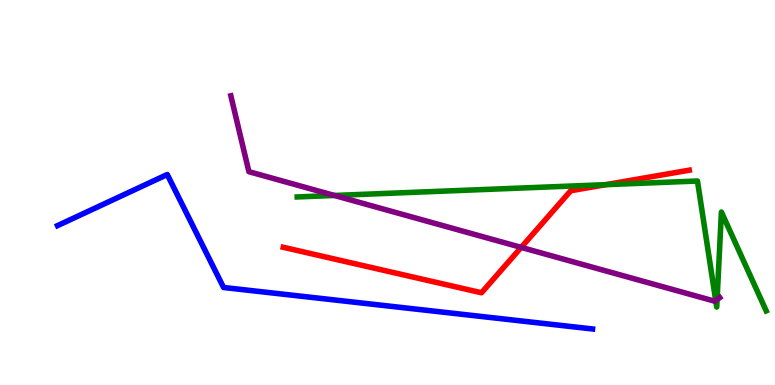[{'lines': ['blue', 'red'], 'intersections': []}, {'lines': ['green', 'red'], 'intersections': [{'x': 7.82, 'y': 5.2}]}, {'lines': ['purple', 'red'], 'intersections': [{'x': 6.73, 'y': 3.57}]}, {'lines': ['blue', 'green'], 'intersections': []}, {'lines': ['blue', 'purple'], 'intersections': []}, {'lines': ['green', 'purple'], 'intersections': [{'x': 4.32, 'y': 4.92}, {'x': 9.23, 'y': 2.2}, {'x': 9.25, 'y': 2.22}]}]